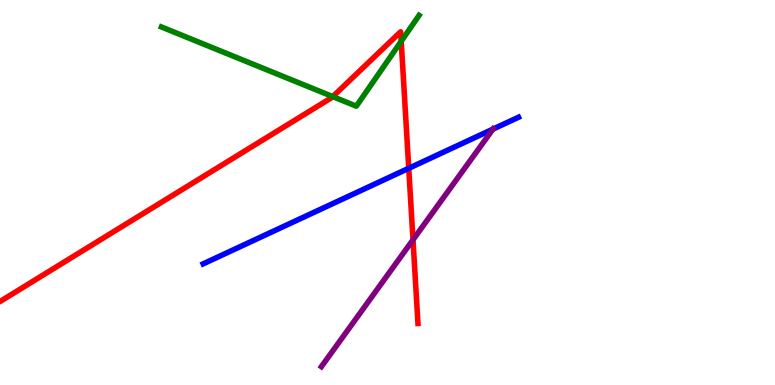[{'lines': ['blue', 'red'], 'intersections': [{'x': 5.27, 'y': 5.63}]}, {'lines': ['green', 'red'], 'intersections': [{'x': 4.29, 'y': 7.49}, {'x': 5.18, 'y': 8.93}]}, {'lines': ['purple', 'red'], 'intersections': [{'x': 5.33, 'y': 3.77}]}, {'lines': ['blue', 'green'], 'intersections': []}, {'lines': ['blue', 'purple'], 'intersections': [{'x': 6.36, 'y': 6.65}]}, {'lines': ['green', 'purple'], 'intersections': []}]